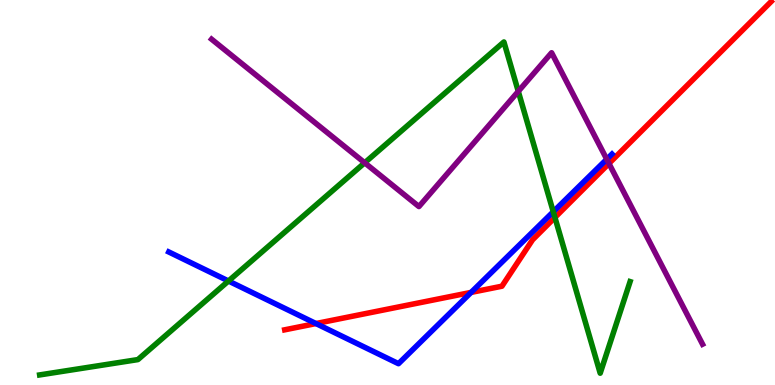[{'lines': ['blue', 'red'], 'intersections': [{'x': 4.08, 'y': 1.6}, {'x': 6.08, 'y': 2.41}]}, {'lines': ['green', 'red'], 'intersections': [{'x': 7.16, 'y': 4.35}]}, {'lines': ['purple', 'red'], 'intersections': [{'x': 7.86, 'y': 5.75}]}, {'lines': ['blue', 'green'], 'intersections': [{'x': 2.95, 'y': 2.7}, {'x': 7.14, 'y': 4.5}]}, {'lines': ['blue', 'purple'], 'intersections': [{'x': 7.83, 'y': 5.86}]}, {'lines': ['green', 'purple'], 'intersections': [{'x': 4.71, 'y': 5.77}, {'x': 6.69, 'y': 7.63}]}]